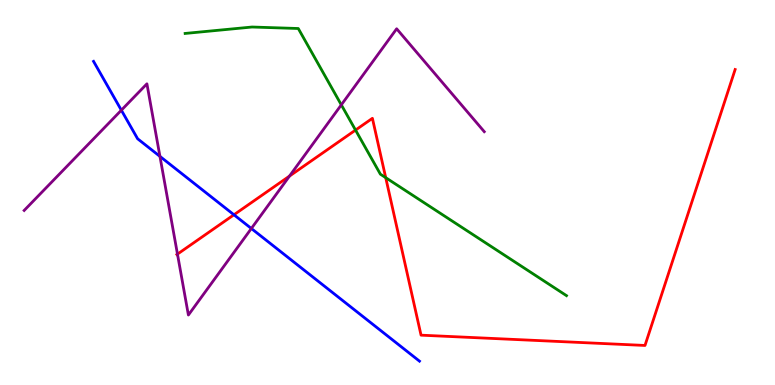[{'lines': ['blue', 'red'], 'intersections': [{'x': 3.02, 'y': 4.42}]}, {'lines': ['green', 'red'], 'intersections': [{'x': 4.59, 'y': 6.62}, {'x': 4.98, 'y': 5.39}]}, {'lines': ['purple', 'red'], 'intersections': [{'x': 2.29, 'y': 3.4}, {'x': 3.74, 'y': 5.43}]}, {'lines': ['blue', 'green'], 'intersections': []}, {'lines': ['blue', 'purple'], 'intersections': [{'x': 1.57, 'y': 7.14}, {'x': 2.06, 'y': 5.94}, {'x': 3.24, 'y': 4.06}]}, {'lines': ['green', 'purple'], 'intersections': [{'x': 4.4, 'y': 7.28}]}]